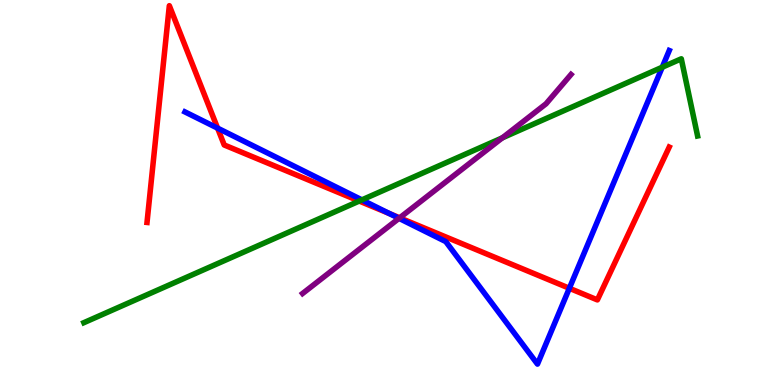[{'lines': ['blue', 'red'], 'intersections': [{'x': 2.81, 'y': 6.67}, {'x': 5.02, 'y': 4.45}, {'x': 7.35, 'y': 2.51}]}, {'lines': ['green', 'red'], 'intersections': [{'x': 4.64, 'y': 4.78}]}, {'lines': ['purple', 'red'], 'intersections': [{'x': 5.16, 'y': 4.34}]}, {'lines': ['blue', 'green'], 'intersections': [{'x': 4.67, 'y': 4.81}, {'x': 8.55, 'y': 8.25}]}, {'lines': ['blue', 'purple'], 'intersections': [{'x': 5.15, 'y': 4.33}]}, {'lines': ['green', 'purple'], 'intersections': [{'x': 6.48, 'y': 6.42}]}]